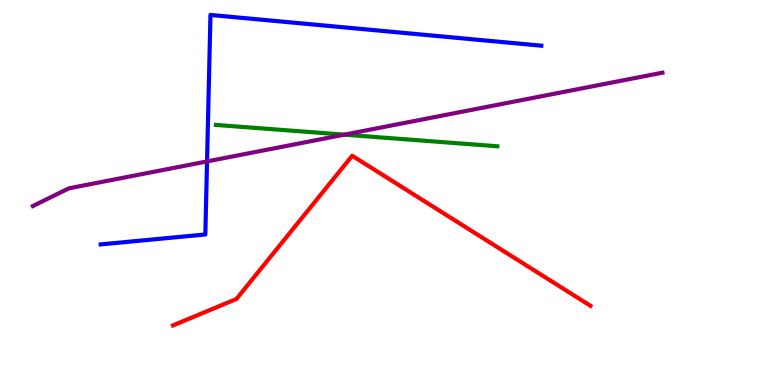[{'lines': ['blue', 'red'], 'intersections': []}, {'lines': ['green', 'red'], 'intersections': []}, {'lines': ['purple', 'red'], 'intersections': []}, {'lines': ['blue', 'green'], 'intersections': []}, {'lines': ['blue', 'purple'], 'intersections': [{'x': 2.67, 'y': 5.81}]}, {'lines': ['green', 'purple'], 'intersections': [{'x': 4.44, 'y': 6.5}]}]